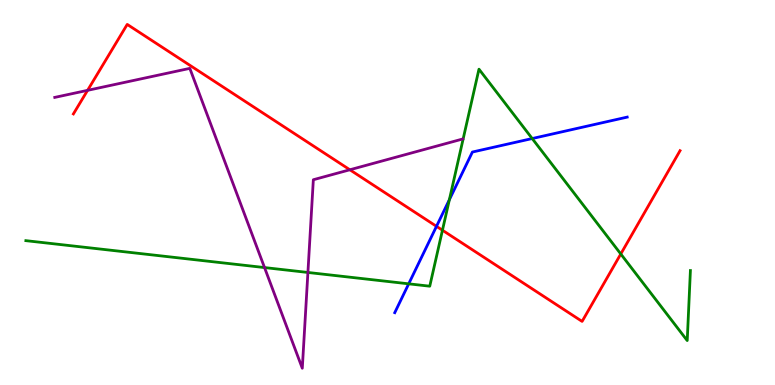[{'lines': ['blue', 'red'], 'intersections': [{'x': 5.63, 'y': 4.12}]}, {'lines': ['green', 'red'], 'intersections': [{'x': 5.71, 'y': 4.02}, {'x': 8.01, 'y': 3.4}]}, {'lines': ['purple', 'red'], 'intersections': [{'x': 1.13, 'y': 7.65}, {'x': 4.51, 'y': 5.59}]}, {'lines': ['blue', 'green'], 'intersections': [{'x': 5.27, 'y': 2.63}, {'x': 5.8, 'y': 4.81}, {'x': 6.87, 'y': 6.4}]}, {'lines': ['blue', 'purple'], 'intersections': []}, {'lines': ['green', 'purple'], 'intersections': [{'x': 3.41, 'y': 3.05}, {'x': 3.97, 'y': 2.92}]}]